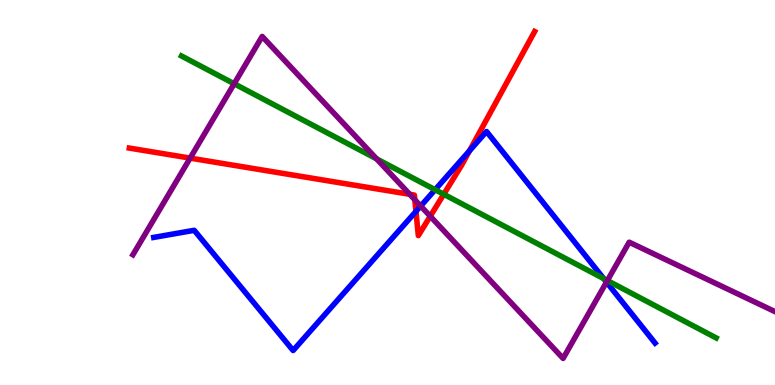[{'lines': ['blue', 'red'], 'intersections': [{'x': 5.37, 'y': 4.51}, {'x': 6.06, 'y': 6.08}]}, {'lines': ['green', 'red'], 'intersections': [{'x': 5.73, 'y': 4.95}]}, {'lines': ['purple', 'red'], 'intersections': [{'x': 2.45, 'y': 5.89}, {'x': 5.29, 'y': 4.95}, {'x': 5.35, 'y': 4.81}, {'x': 5.55, 'y': 4.38}]}, {'lines': ['blue', 'green'], 'intersections': [{'x': 5.61, 'y': 5.07}, {'x': 7.79, 'y': 2.76}]}, {'lines': ['blue', 'purple'], 'intersections': [{'x': 5.43, 'y': 4.65}, {'x': 7.83, 'y': 2.67}]}, {'lines': ['green', 'purple'], 'intersections': [{'x': 3.02, 'y': 7.82}, {'x': 4.86, 'y': 5.87}, {'x': 7.84, 'y': 2.71}]}]